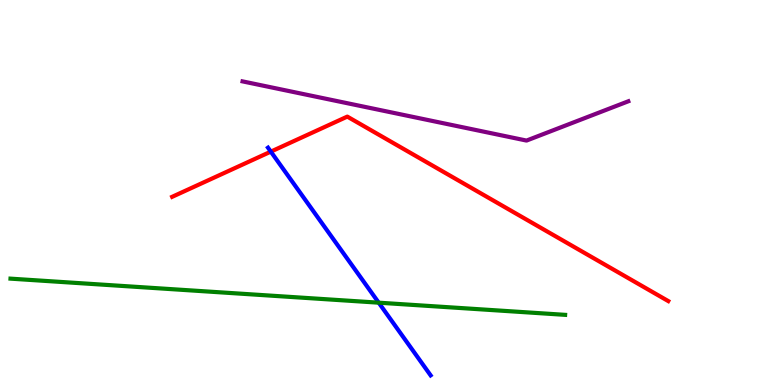[{'lines': ['blue', 'red'], 'intersections': [{'x': 3.49, 'y': 6.06}]}, {'lines': ['green', 'red'], 'intersections': []}, {'lines': ['purple', 'red'], 'intersections': []}, {'lines': ['blue', 'green'], 'intersections': [{'x': 4.89, 'y': 2.14}]}, {'lines': ['blue', 'purple'], 'intersections': []}, {'lines': ['green', 'purple'], 'intersections': []}]